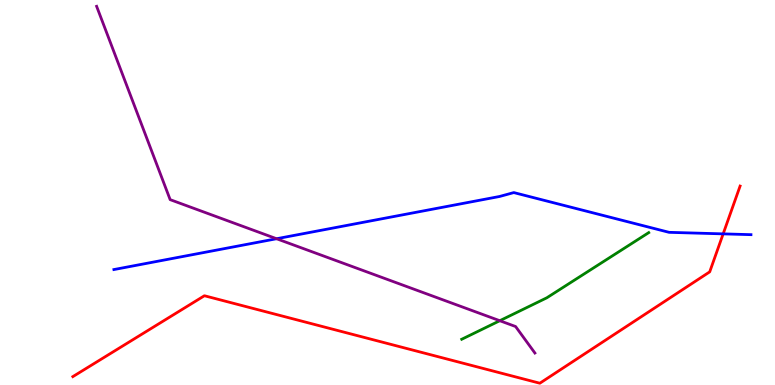[{'lines': ['blue', 'red'], 'intersections': [{'x': 9.33, 'y': 3.93}]}, {'lines': ['green', 'red'], 'intersections': []}, {'lines': ['purple', 'red'], 'intersections': []}, {'lines': ['blue', 'green'], 'intersections': []}, {'lines': ['blue', 'purple'], 'intersections': [{'x': 3.57, 'y': 3.8}]}, {'lines': ['green', 'purple'], 'intersections': [{'x': 6.45, 'y': 1.67}]}]